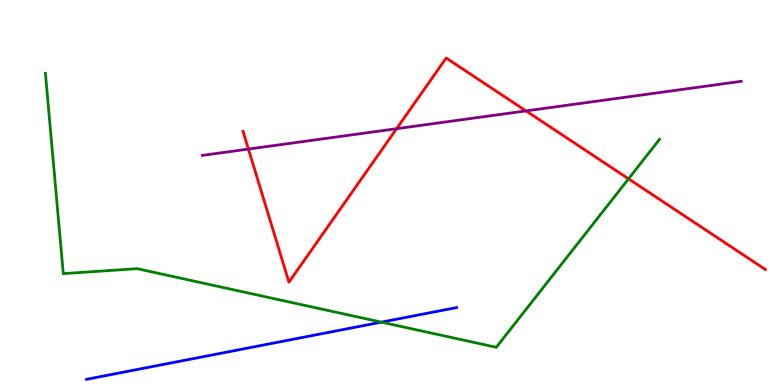[{'lines': ['blue', 'red'], 'intersections': []}, {'lines': ['green', 'red'], 'intersections': [{'x': 8.11, 'y': 5.36}]}, {'lines': ['purple', 'red'], 'intersections': [{'x': 3.21, 'y': 6.13}, {'x': 5.12, 'y': 6.66}, {'x': 6.79, 'y': 7.12}]}, {'lines': ['blue', 'green'], 'intersections': [{'x': 4.92, 'y': 1.63}]}, {'lines': ['blue', 'purple'], 'intersections': []}, {'lines': ['green', 'purple'], 'intersections': []}]